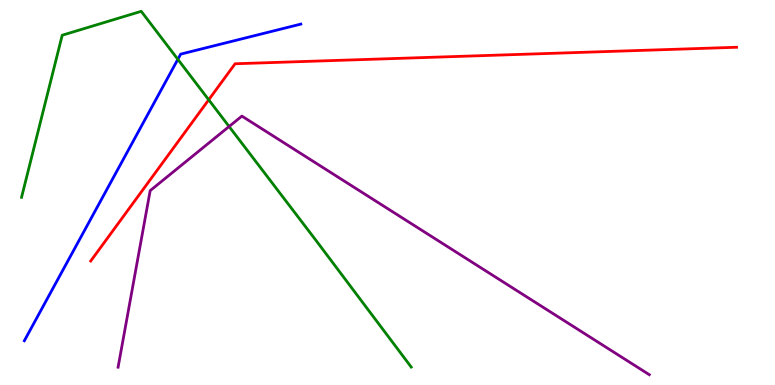[{'lines': ['blue', 'red'], 'intersections': []}, {'lines': ['green', 'red'], 'intersections': [{'x': 2.69, 'y': 7.41}]}, {'lines': ['purple', 'red'], 'intersections': []}, {'lines': ['blue', 'green'], 'intersections': [{'x': 2.29, 'y': 8.46}]}, {'lines': ['blue', 'purple'], 'intersections': []}, {'lines': ['green', 'purple'], 'intersections': [{'x': 2.96, 'y': 6.71}]}]